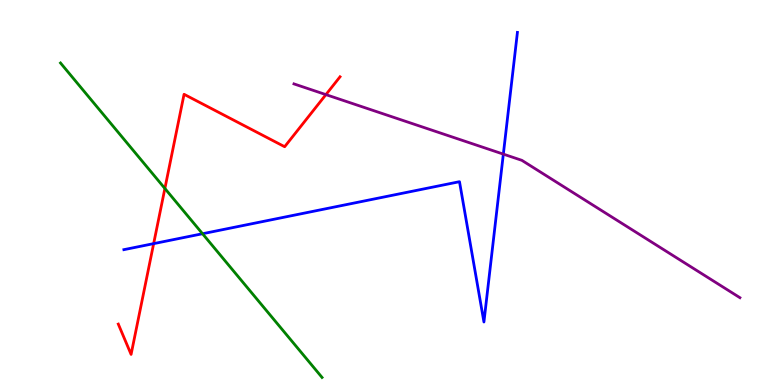[{'lines': ['blue', 'red'], 'intersections': [{'x': 1.98, 'y': 3.67}]}, {'lines': ['green', 'red'], 'intersections': [{'x': 2.13, 'y': 5.1}]}, {'lines': ['purple', 'red'], 'intersections': [{'x': 4.21, 'y': 7.54}]}, {'lines': ['blue', 'green'], 'intersections': [{'x': 2.61, 'y': 3.93}]}, {'lines': ['blue', 'purple'], 'intersections': [{'x': 6.49, 'y': 6.0}]}, {'lines': ['green', 'purple'], 'intersections': []}]